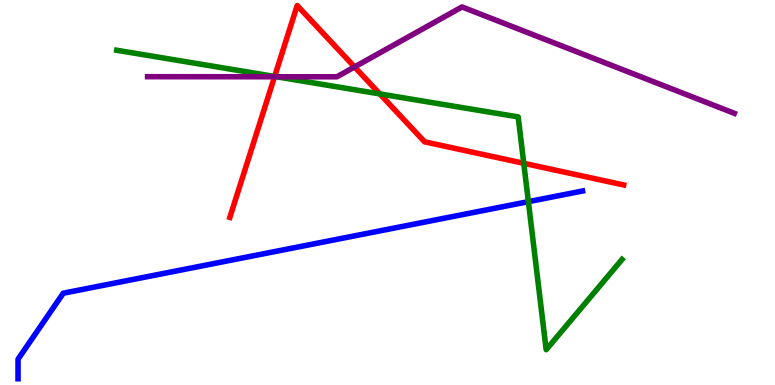[{'lines': ['blue', 'red'], 'intersections': []}, {'lines': ['green', 'red'], 'intersections': [{'x': 3.54, 'y': 8.01}, {'x': 4.9, 'y': 7.56}, {'x': 6.76, 'y': 5.76}]}, {'lines': ['purple', 'red'], 'intersections': [{'x': 3.54, 'y': 8.01}, {'x': 4.58, 'y': 8.26}]}, {'lines': ['blue', 'green'], 'intersections': [{'x': 6.82, 'y': 4.76}]}, {'lines': ['blue', 'purple'], 'intersections': []}, {'lines': ['green', 'purple'], 'intersections': [{'x': 3.57, 'y': 8.01}]}]